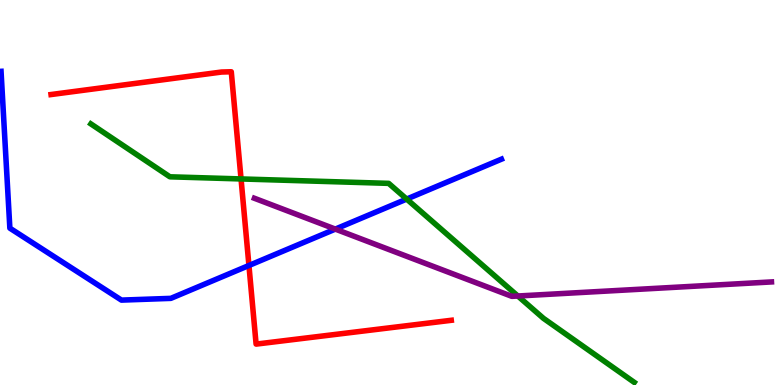[{'lines': ['blue', 'red'], 'intersections': [{'x': 3.21, 'y': 3.1}]}, {'lines': ['green', 'red'], 'intersections': [{'x': 3.11, 'y': 5.35}]}, {'lines': ['purple', 'red'], 'intersections': []}, {'lines': ['blue', 'green'], 'intersections': [{'x': 5.25, 'y': 4.83}]}, {'lines': ['blue', 'purple'], 'intersections': [{'x': 4.33, 'y': 4.05}]}, {'lines': ['green', 'purple'], 'intersections': [{'x': 6.68, 'y': 2.31}]}]